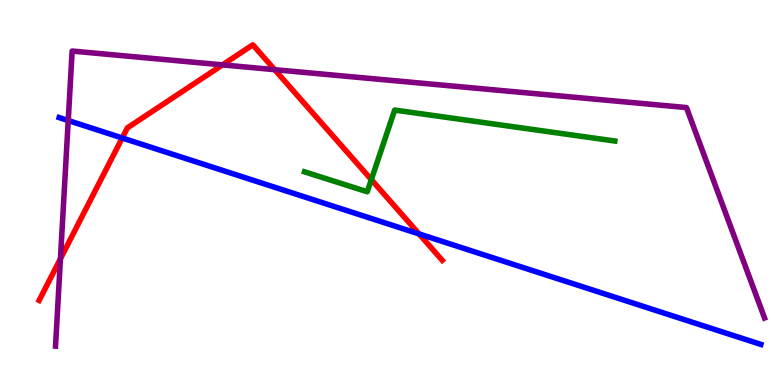[{'lines': ['blue', 'red'], 'intersections': [{'x': 1.58, 'y': 6.42}, {'x': 5.41, 'y': 3.92}]}, {'lines': ['green', 'red'], 'intersections': [{'x': 4.79, 'y': 5.33}]}, {'lines': ['purple', 'red'], 'intersections': [{'x': 0.78, 'y': 3.28}, {'x': 2.87, 'y': 8.31}, {'x': 3.54, 'y': 8.19}]}, {'lines': ['blue', 'green'], 'intersections': []}, {'lines': ['blue', 'purple'], 'intersections': [{'x': 0.88, 'y': 6.87}]}, {'lines': ['green', 'purple'], 'intersections': []}]